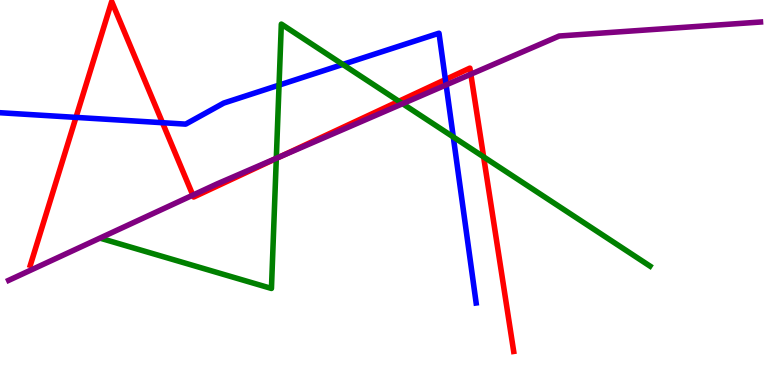[{'lines': ['blue', 'red'], 'intersections': [{'x': 0.98, 'y': 6.95}, {'x': 2.1, 'y': 6.81}, {'x': 5.75, 'y': 7.93}]}, {'lines': ['green', 'red'], 'intersections': [{'x': 3.57, 'y': 5.88}, {'x': 5.15, 'y': 7.37}, {'x': 6.24, 'y': 5.93}]}, {'lines': ['purple', 'red'], 'intersections': [{'x': 2.49, 'y': 4.93}, {'x': 3.62, 'y': 5.94}, {'x': 6.08, 'y': 8.07}]}, {'lines': ['blue', 'green'], 'intersections': [{'x': 3.6, 'y': 7.79}, {'x': 4.42, 'y': 8.33}, {'x': 5.85, 'y': 6.44}]}, {'lines': ['blue', 'purple'], 'intersections': [{'x': 5.76, 'y': 7.79}]}, {'lines': ['green', 'purple'], 'intersections': [{'x': 3.57, 'y': 5.89}, {'x': 5.19, 'y': 7.31}]}]